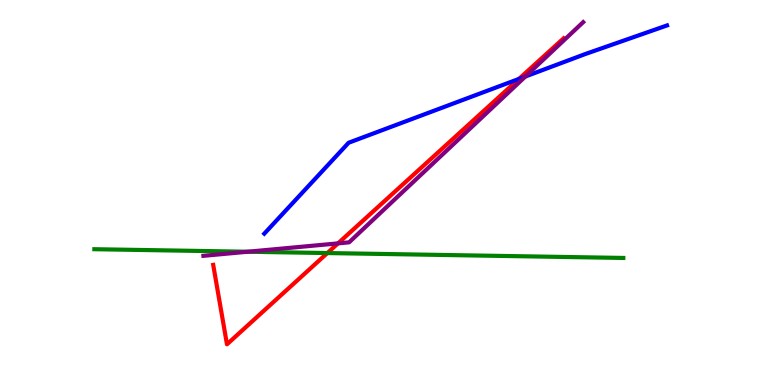[{'lines': ['blue', 'red'], 'intersections': [{'x': 6.7, 'y': 7.95}]}, {'lines': ['green', 'red'], 'intersections': [{'x': 4.22, 'y': 3.43}]}, {'lines': ['purple', 'red'], 'intersections': [{'x': 4.36, 'y': 3.68}]}, {'lines': ['blue', 'green'], 'intersections': []}, {'lines': ['blue', 'purple'], 'intersections': [{'x': 6.78, 'y': 8.01}]}, {'lines': ['green', 'purple'], 'intersections': [{'x': 3.2, 'y': 3.46}]}]